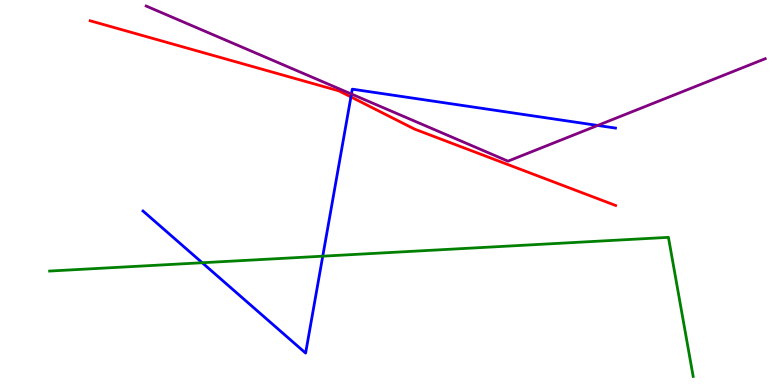[{'lines': ['blue', 'red'], 'intersections': [{'x': 4.53, 'y': 7.48}]}, {'lines': ['green', 'red'], 'intersections': []}, {'lines': ['purple', 'red'], 'intersections': []}, {'lines': ['blue', 'green'], 'intersections': [{'x': 2.61, 'y': 3.18}, {'x': 4.16, 'y': 3.35}]}, {'lines': ['blue', 'purple'], 'intersections': [{'x': 4.53, 'y': 7.56}, {'x': 7.71, 'y': 6.74}]}, {'lines': ['green', 'purple'], 'intersections': []}]